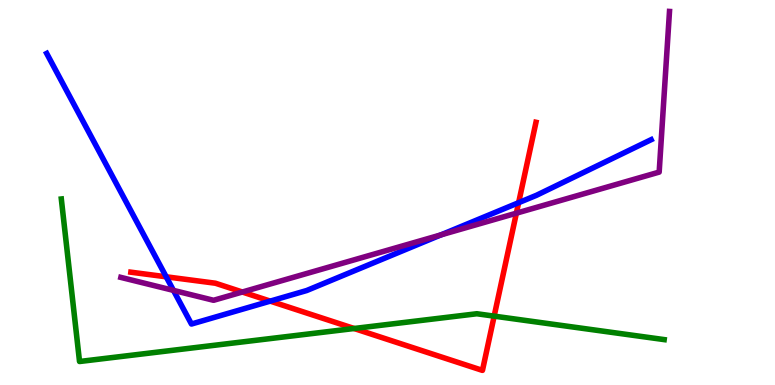[{'lines': ['blue', 'red'], 'intersections': [{'x': 2.14, 'y': 2.81}, {'x': 3.49, 'y': 2.18}, {'x': 6.69, 'y': 4.74}]}, {'lines': ['green', 'red'], 'intersections': [{'x': 4.57, 'y': 1.47}, {'x': 6.38, 'y': 1.79}]}, {'lines': ['purple', 'red'], 'intersections': [{'x': 3.13, 'y': 2.42}, {'x': 6.66, 'y': 4.46}]}, {'lines': ['blue', 'green'], 'intersections': []}, {'lines': ['blue', 'purple'], 'intersections': [{'x': 2.24, 'y': 2.46}, {'x': 5.69, 'y': 3.9}]}, {'lines': ['green', 'purple'], 'intersections': []}]